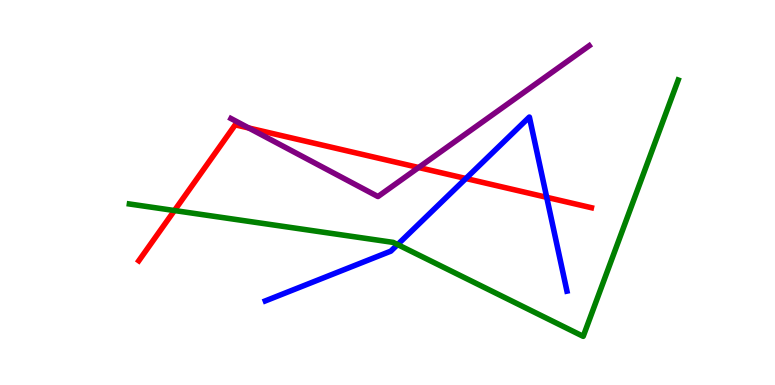[{'lines': ['blue', 'red'], 'intersections': [{'x': 6.01, 'y': 5.36}, {'x': 7.05, 'y': 4.88}]}, {'lines': ['green', 'red'], 'intersections': [{'x': 2.25, 'y': 4.53}]}, {'lines': ['purple', 'red'], 'intersections': [{'x': 3.21, 'y': 6.68}, {'x': 5.4, 'y': 5.65}]}, {'lines': ['blue', 'green'], 'intersections': [{'x': 5.13, 'y': 3.65}]}, {'lines': ['blue', 'purple'], 'intersections': []}, {'lines': ['green', 'purple'], 'intersections': []}]